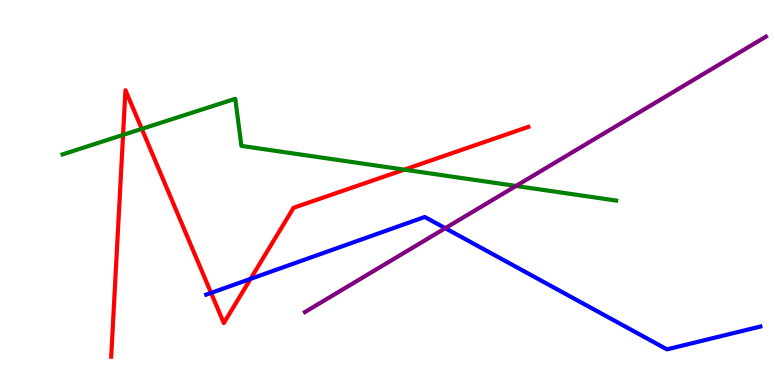[{'lines': ['blue', 'red'], 'intersections': [{'x': 2.72, 'y': 2.39}, {'x': 3.23, 'y': 2.76}]}, {'lines': ['green', 'red'], 'intersections': [{'x': 1.59, 'y': 6.5}, {'x': 1.83, 'y': 6.65}, {'x': 5.22, 'y': 5.59}]}, {'lines': ['purple', 'red'], 'intersections': []}, {'lines': ['blue', 'green'], 'intersections': []}, {'lines': ['blue', 'purple'], 'intersections': [{'x': 5.75, 'y': 4.07}]}, {'lines': ['green', 'purple'], 'intersections': [{'x': 6.66, 'y': 5.17}]}]